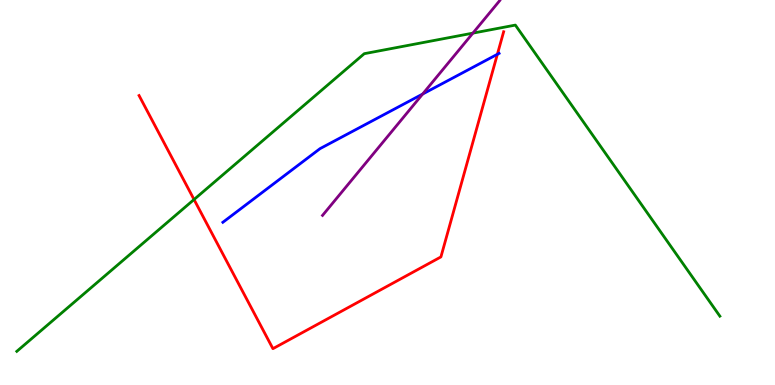[{'lines': ['blue', 'red'], 'intersections': [{'x': 6.42, 'y': 8.59}]}, {'lines': ['green', 'red'], 'intersections': [{'x': 2.5, 'y': 4.82}]}, {'lines': ['purple', 'red'], 'intersections': []}, {'lines': ['blue', 'green'], 'intersections': []}, {'lines': ['blue', 'purple'], 'intersections': [{'x': 5.45, 'y': 7.56}]}, {'lines': ['green', 'purple'], 'intersections': [{'x': 6.1, 'y': 9.14}]}]